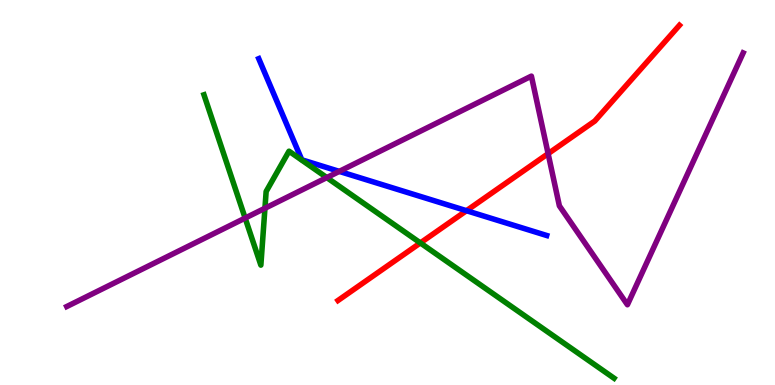[{'lines': ['blue', 'red'], 'intersections': [{'x': 6.02, 'y': 4.53}]}, {'lines': ['green', 'red'], 'intersections': [{'x': 5.42, 'y': 3.69}]}, {'lines': ['purple', 'red'], 'intersections': [{'x': 7.07, 'y': 6.01}]}, {'lines': ['blue', 'green'], 'intersections': []}, {'lines': ['blue', 'purple'], 'intersections': [{'x': 4.38, 'y': 5.55}]}, {'lines': ['green', 'purple'], 'intersections': [{'x': 3.16, 'y': 4.34}, {'x': 3.42, 'y': 4.59}, {'x': 4.22, 'y': 5.39}]}]